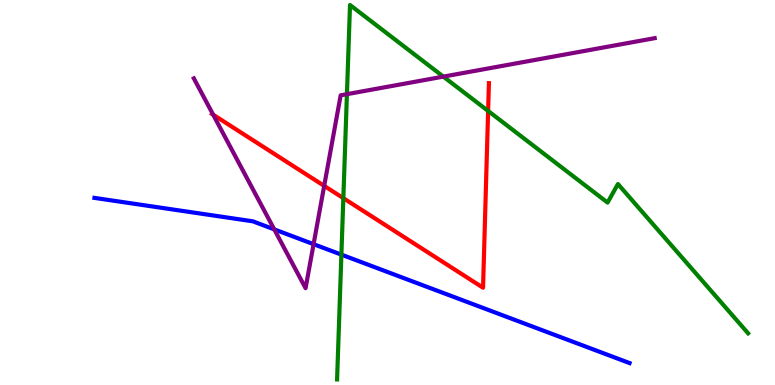[{'lines': ['blue', 'red'], 'intersections': []}, {'lines': ['green', 'red'], 'intersections': [{'x': 4.43, 'y': 4.85}, {'x': 6.3, 'y': 7.12}]}, {'lines': ['purple', 'red'], 'intersections': [{'x': 2.75, 'y': 7.02}, {'x': 4.18, 'y': 5.17}]}, {'lines': ['blue', 'green'], 'intersections': [{'x': 4.41, 'y': 3.39}]}, {'lines': ['blue', 'purple'], 'intersections': [{'x': 3.54, 'y': 4.04}, {'x': 4.05, 'y': 3.66}]}, {'lines': ['green', 'purple'], 'intersections': [{'x': 4.48, 'y': 7.55}, {'x': 5.72, 'y': 8.01}]}]